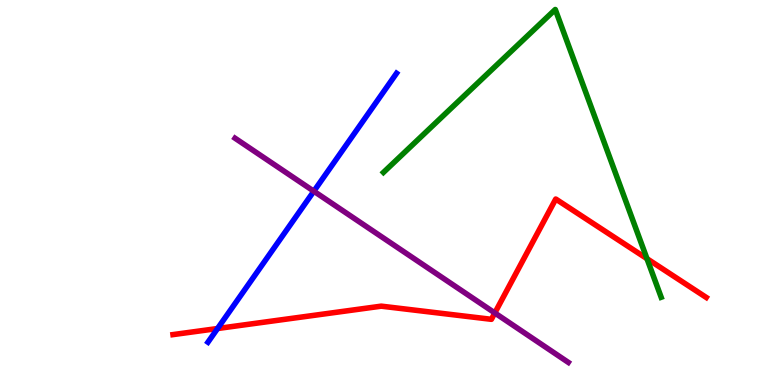[{'lines': ['blue', 'red'], 'intersections': [{'x': 2.81, 'y': 1.47}]}, {'lines': ['green', 'red'], 'intersections': [{'x': 8.35, 'y': 3.28}]}, {'lines': ['purple', 'red'], 'intersections': [{'x': 6.38, 'y': 1.87}]}, {'lines': ['blue', 'green'], 'intersections': []}, {'lines': ['blue', 'purple'], 'intersections': [{'x': 4.05, 'y': 5.03}]}, {'lines': ['green', 'purple'], 'intersections': []}]